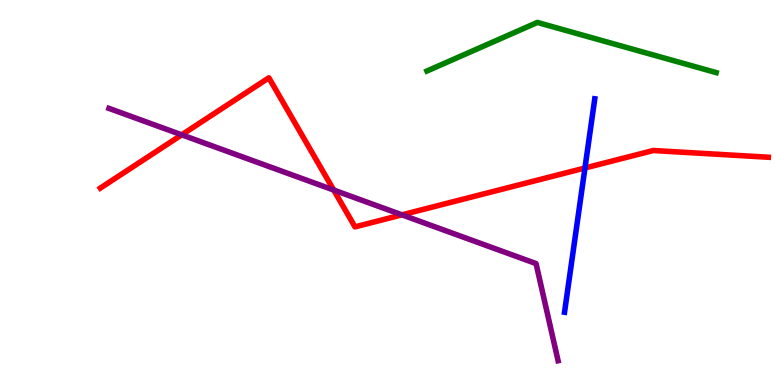[{'lines': ['blue', 'red'], 'intersections': [{'x': 7.55, 'y': 5.64}]}, {'lines': ['green', 'red'], 'intersections': []}, {'lines': ['purple', 'red'], 'intersections': [{'x': 2.34, 'y': 6.5}, {'x': 4.31, 'y': 5.06}, {'x': 5.19, 'y': 4.42}]}, {'lines': ['blue', 'green'], 'intersections': []}, {'lines': ['blue', 'purple'], 'intersections': []}, {'lines': ['green', 'purple'], 'intersections': []}]